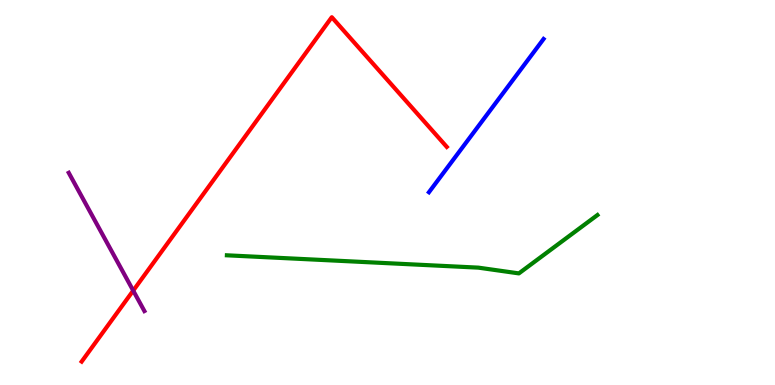[{'lines': ['blue', 'red'], 'intersections': []}, {'lines': ['green', 'red'], 'intersections': []}, {'lines': ['purple', 'red'], 'intersections': [{'x': 1.72, 'y': 2.45}]}, {'lines': ['blue', 'green'], 'intersections': []}, {'lines': ['blue', 'purple'], 'intersections': []}, {'lines': ['green', 'purple'], 'intersections': []}]